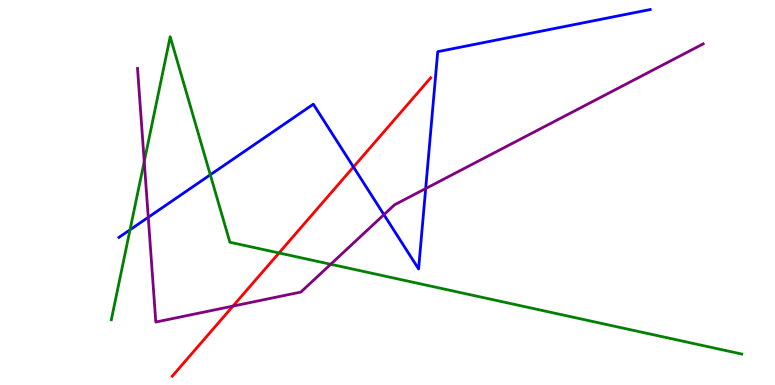[{'lines': ['blue', 'red'], 'intersections': [{'x': 4.56, 'y': 5.66}]}, {'lines': ['green', 'red'], 'intersections': [{'x': 3.6, 'y': 3.43}]}, {'lines': ['purple', 'red'], 'intersections': [{'x': 3.01, 'y': 2.05}]}, {'lines': ['blue', 'green'], 'intersections': [{'x': 1.68, 'y': 4.03}, {'x': 2.71, 'y': 5.46}]}, {'lines': ['blue', 'purple'], 'intersections': [{'x': 1.91, 'y': 4.36}, {'x': 4.95, 'y': 4.42}, {'x': 5.49, 'y': 5.1}]}, {'lines': ['green', 'purple'], 'intersections': [{'x': 1.86, 'y': 5.81}, {'x': 4.27, 'y': 3.14}]}]